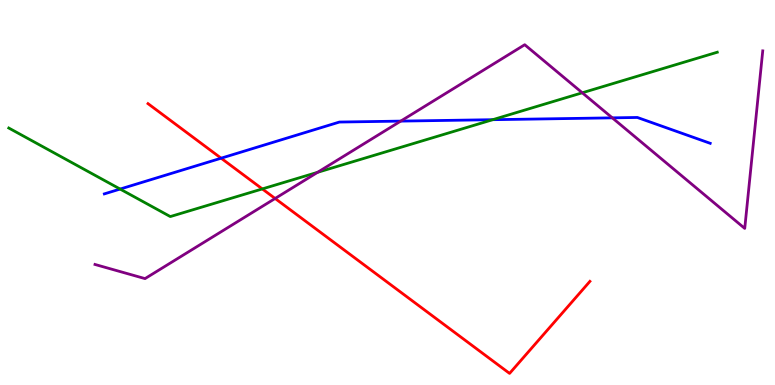[{'lines': ['blue', 'red'], 'intersections': [{'x': 2.85, 'y': 5.89}]}, {'lines': ['green', 'red'], 'intersections': [{'x': 3.38, 'y': 5.09}]}, {'lines': ['purple', 'red'], 'intersections': [{'x': 3.55, 'y': 4.84}]}, {'lines': ['blue', 'green'], 'intersections': [{'x': 1.55, 'y': 5.09}, {'x': 6.36, 'y': 6.89}]}, {'lines': ['blue', 'purple'], 'intersections': [{'x': 5.17, 'y': 6.85}, {'x': 7.9, 'y': 6.94}]}, {'lines': ['green', 'purple'], 'intersections': [{'x': 4.1, 'y': 5.52}, {'x': 7.51, 'y': 7.59}]}]